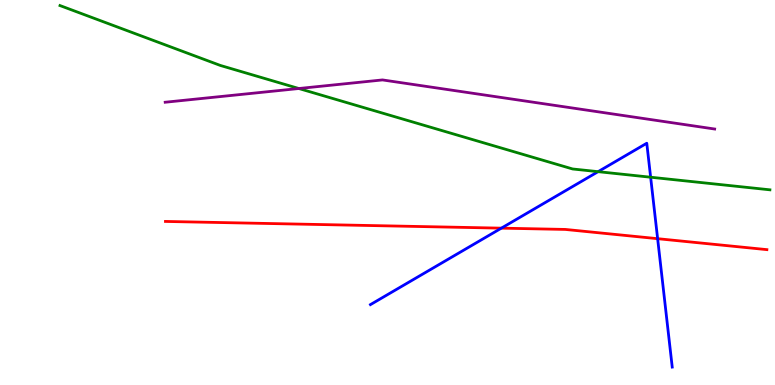[{'lines': ['blue', 'red'], 'intersections': [{'x': 6.47, 'y': 4.07}, {'x': 8.49, 'y': 3.8}]}, {'lines': ['green', 'red'], 'intersections': []}, {'lines': ['purple', 'red'], 'intersections': []}, {'lines': ['blue', 'green'], 'intersections': [{'x': 7.72, 'y': 5.54}, {'x': 8.4, 'y': 5.4}]}, {'lines': ['blue', 'purple'], 'intersections': []}, {'lines': ['green', 'purple'], 'intersections': [{'x': 3.86, 'y': 7.7}]}]